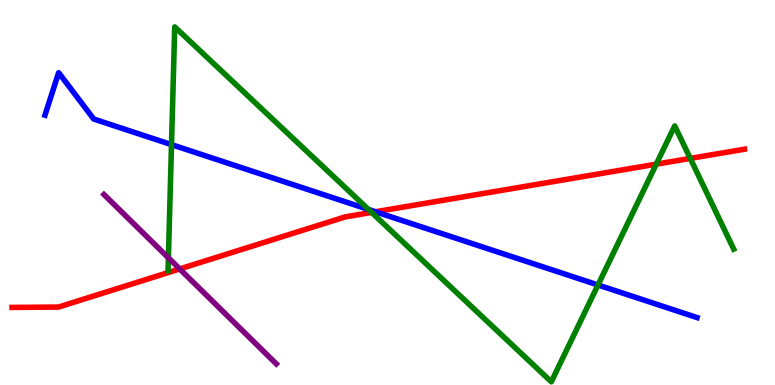[{'lines': ['blue', 'red'], 'intersections': [{'x': 4.85, 'y': 4.5}]}, {'lines': ['green', 'red'], 'intersections': [{'x': 4.79, 'y': 4.48}, {'x': 8.47, 'y': 5.74}, {'x': 8.91, 'y': 5.89}]}, {'lines': ['purple', 'red'], 'intersections': [{'x': 2.32, 'y': 3.01}]}, {'lines': ['blue', 'green'], 'intersections': [{'x': 2.21, 'y': 6.24}, {'x': 4.75, 'y': 4.56}, {'x': 7.72, 'y': 2.6}]}, {'lines': ['blue', 'purple'], 'intersections': []}, {'lines': ['green', 'purple'], 'intersections': [{'x': 2.17, 'y': 3.3}]}]